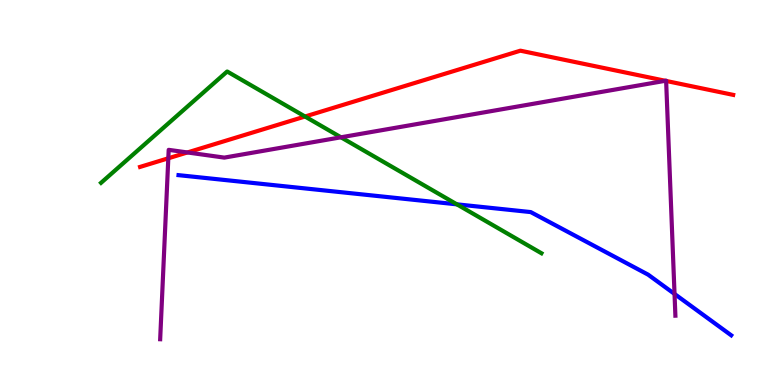[{'lines': ['blue', 'red'], 'intersections': []}, {'lines': ['green', 'red'], 'intersections': [{'x': 3.94, 'y': 6.97}]}, {'lines': ['purple', 'red'], 'intersections': [{'x': 2.17, 'y': 5.89}, {'x': 2.42, 'y': 6.04}, {'x': 8.59, 'y': 7.9}, {'x': 8.6, 'y': 7.9}]}, {'lines': ['blue', 'green'], 'intersections': [{'x': 5.9, 'y': 4.69}]}, {'lines': ['blue', 'purple'], 'intersections': [{'x': 8.7, 'y': 2.37}]}, {'lines': ['green', 'purple'], 'intersections': [{'x': 4.4, 'y': 6.43}]}]